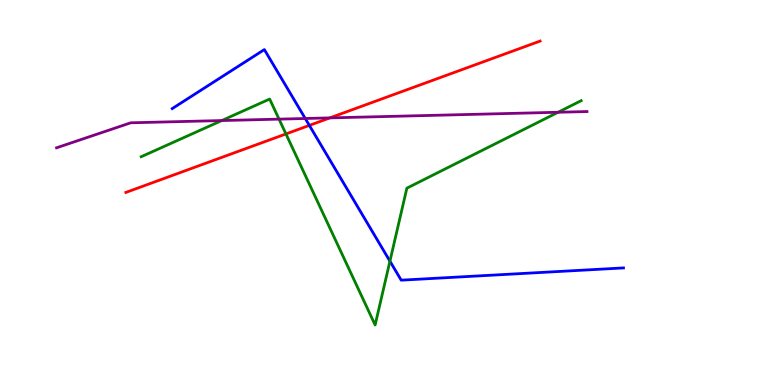[{'lines': ['blue', 'red'], 'intersections': [{'x': 3.99, 'y': 6.74}]}, {'lines': ['green', 'red'], 'intersections': [{'x': 3.69, 'y': 6.52}]}, {'lines': ['purple', 'red'], 'intersections': [{'x': 4.26, 'y': 6.94}]}, {'lines': ['blue', 'green'], 'intersections': [{'x': 5.03, 'y': 3.22}]}, {'lines': ['blue', 'purple'], 'intersections': [{'x': 3.94, 'y': 6.92}]}, {'lines': ['green', 'purple'], 'intersections': [{'x': 2.86, 'y': 6.87}, {'x': 3.6, 'y': 6.91}, {'x': 7.2, 'y': 7.08}]}]